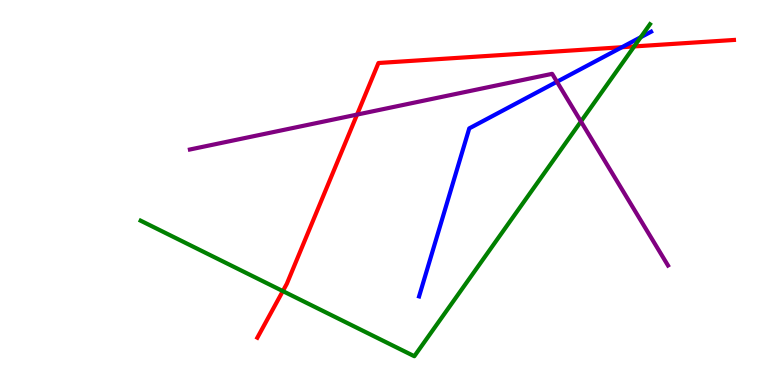[{'lines': ['blue', 'red'], 'intersections': [{'x': 8.02, 'y': 8.77}]}, {'lines': ['green', 'red'], 'intersections': [{'x': 3.65, 'y': 2.44}, {'x': 8.18, 'y': 8.79}]}, {'lines': ['purple', 'red'], 'intersections': [{'x': 4.61, 'y': 7.02}]}, {'lines': ['blue', 'green'], 'intersections': [{'x': 8.27, 'y': 9.03}]}, {'lines': ['blue', 'purple'], 'intersections': [{'x': 7.19, 'y': 7.88}]}, {'lines': ['green', 'purple'], 'intersections': [{'x': 7.5, 'y': 6.84}]}]